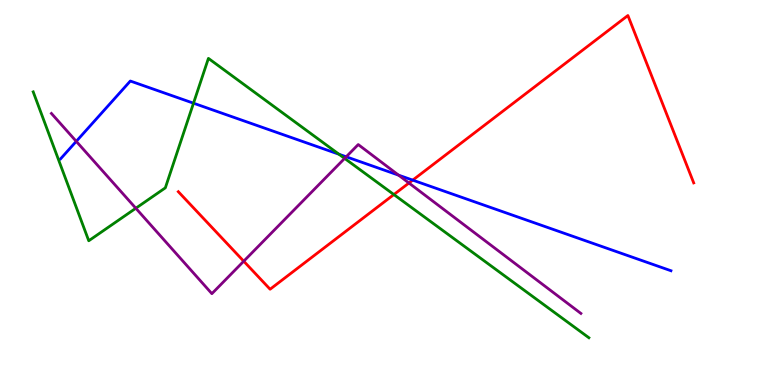[{'lines': ['blue', 'red'], 'intersections': [{'x': 5.33, 'y': 5.32}]}, {'lines': ['green', 'red'], 'intersections': [{'x': 5.08, 'y': 4.95}]}, {'lines': ['purple', 'red'], 'intersections': [{'x': 3.14, 'y': 3.22}, {'x': 5.28, 'y': 5.25}]}, {'lines': ['blue', 'green'], 'intersections': [{'x': 2.5, 'y': 7.32}, {'x': 4.37, 'y': 5.99}]}, {'lines': ['blue', 'purple'], 'intersections': [{'x': 0.984, 'y': 6.33}, {'x': 4.47, 'y': 5.93}, {'x': 5.14, 'y': 5.45}]}, {'lines': ['green', 'purple'], 'intersections': [{'x': 1.75, 'y': 4.59}, {'x': 4.45, 'y': 5.89}]}]